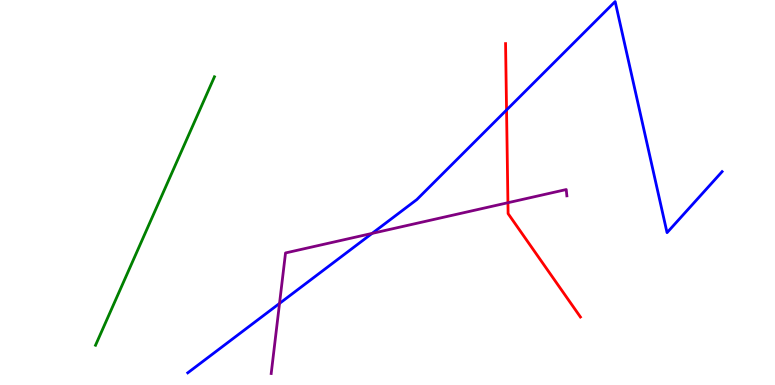[{'lines': ['blue', 'red'], 'intersections': [{'x': 6.54, 'y': 7.14}]}, {'lines': ['green', 'red'], 'intersections': []}, {'lines': ['purple', 'red'], 'intersections': [{'x': 6.55, 'y': 4.73}]}, {'lines': ['blue', 'green'], 'intersections': []}, {'lines': ['blue', 'purple'], 'intersections': [{'x': 3.61, 'y': 2.12}, {'x': 4.8, 'y': 3.94}]}, {'lines': ['green', 'purple'], 'intersections': []}]